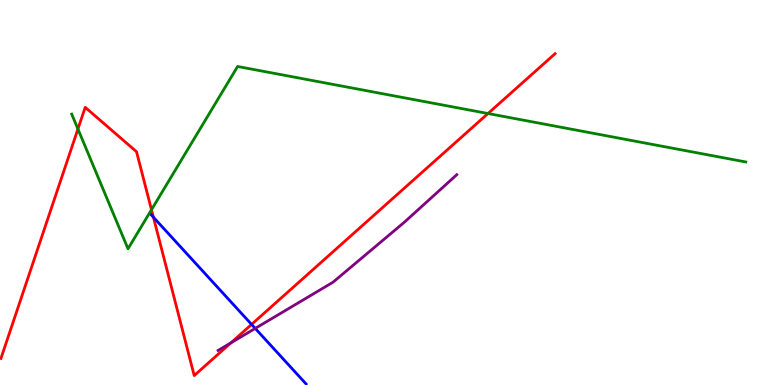[{'lines': ['blue', 'red'], 'intersections': [{'x': 1.98, 'y': 4.36}, {'x': 3.25, 'y': 1.57}]}, {'lines': ['green', 'red'], 'intersections': [{'x': 1.01, 'y': 6.65}, {'x': 1.95, 'y': 4.55}, {'x': 6.3, 'y': 7.05}]}, {'lines': ['purple', 'red'], 'intersections': [{'x': 2.98, 'y': 1.1}]}, {'lines': ['blue', 'green'], 'intersections': []}, {'lines': ['blue', 'purple'], 'intersections': [{'x': 3.29, 'y': 1.47}]}, {'lines': ['green', 'purple'], 'intersections': []}]